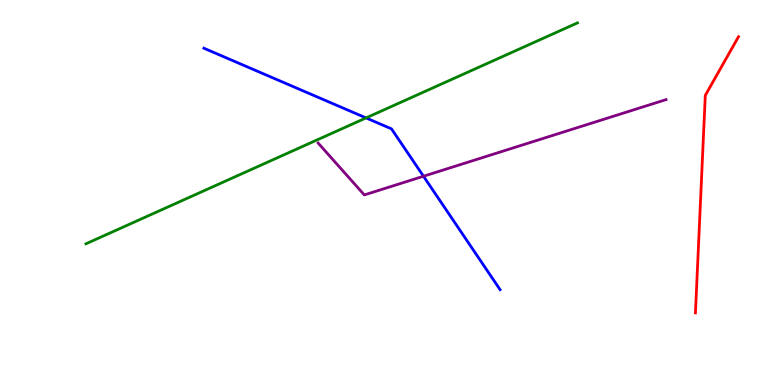[{'lines': ['blue', 'red'], 'intersections': []}, {'lines': ['green', 'red'], 'intersections': []}, {'lines': ['purple', 'red'], 'intersections': []}, {'lines': ['blue', 'green'], 'intersections': [{'x': 4.72, 'y': 6.94}]}, {'lines': ['blue', 'purple'], 'intersections': [{'x': 5.46, 'y': 5.42}]}, {'lines': ['green', 'purple'], 'intersections': []}]